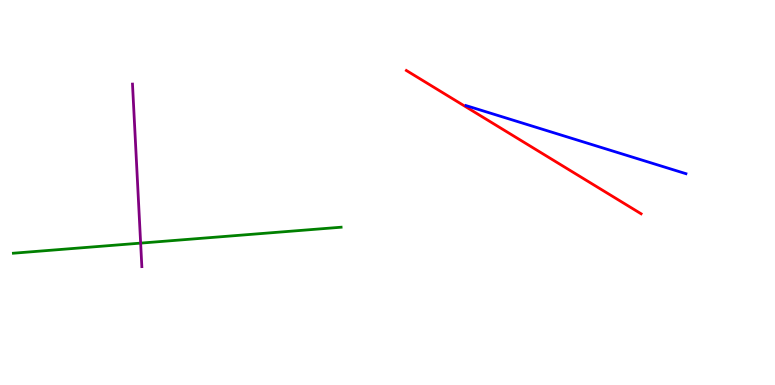[{'lines': ['blue', 'red'], 'intersections': []}, {'lines': ['green', 'red'], 'intersections': []}, {'lines': ['purple', 'red'], 'intersections': []}, {'lines': ['blue', 'green'], 'intersections': []}, {'lines': ['blue', 'purple'], 'intersections': []}, {'lines': ['green', 'purple'], 'intersections': [{'x': 1.81, 'y': 3.69}]}]